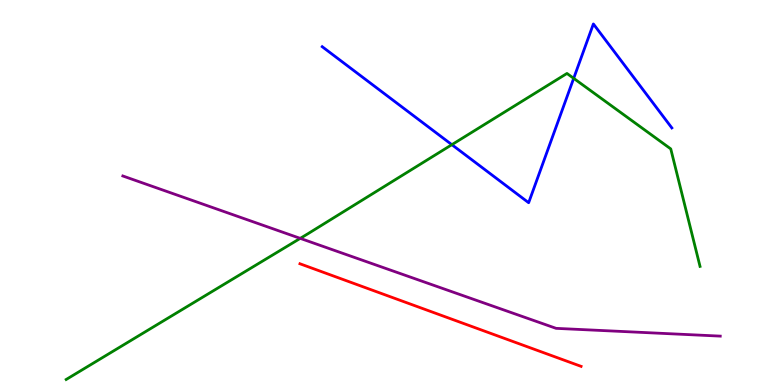[{'lines': ['blue', 'red'], 'intersections': []}, {'lines': ['green', 'red'], 'intersections': []}, {'lines': ['purple', 'red'], 'intersections': []}, {'lines': ['blue', 'green'], 'intersections': [{'x': 5.83, 'y': 6.24}, {'x': 7.4, 'y': 7.97}]}, {'lines': ['blue', 'purple'], 'intersections': []}, {'lines': ['green', 'purple'], 'intersections': [{'x': 3.87, 'y': 3.81}]}]